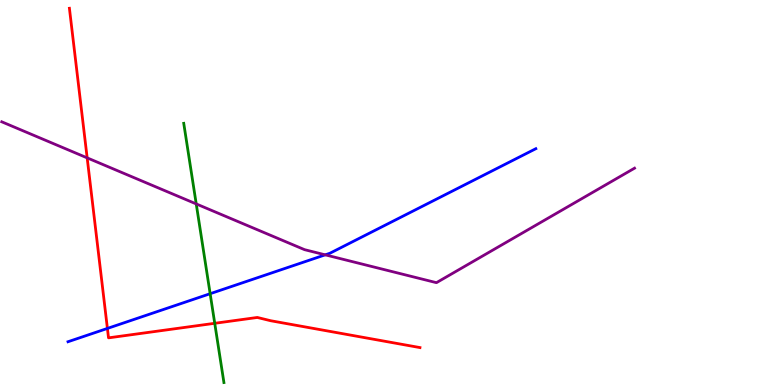[{'lines': ['blue', 'red'], 'intersections': [{'x': 1.39, 'y': 1.47}]}, {'lines': ['green', 'red'], 'intersections': [{'x': 2.77, 'y': 1.6}]}, {'lines': ['purple', 'red'], 'intersections': [{'x': 1.12, 'y': 5.9}]}, {'lines': ['blue', 'green'], 'intersections': [{'x': 2.71, 'y': 2.37}]}, {'lines': ['blue', 'purple'], 'intersections': [{'x': 4.2, 'y': 3.38}]}, {'lines': ['green', 'purple'], 'intersections': [{'x': 2.53, 'y': 4.7}]}]